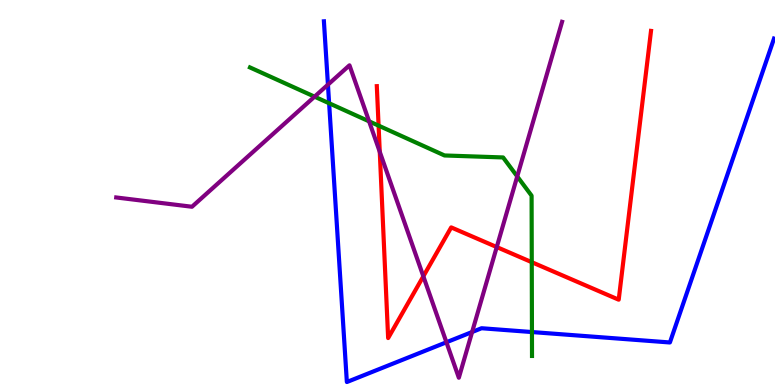[{'lines': ['blue', 'red'], 'intersections': []}, {'lines': ['green', 'red'], 'intersections': [{'x': 4.89, 'y': 6.74}, {'x': 6.86, 'y': 3.19}]}, {'lines': ['purple', 'red'], 'intersections': [{'x': 4.9, 'y': 6.06}, {'x': 5.46, 'y': 2.82}, {'x': 6.41, 'y': 3.58}]}, {'lines': ['blue', 'green'], 'intersections': [{'x': 4.25, 'y': 7.32}, {'x': 6.86, 'y': 1.38}]}, {'lines': ['blue', 'purple'], 'intersections': [{'x': 4.23, 'y': 7.8}, {'x': 5.76, 'y': 1.11}, {'x': 6.09, 'y': 1.38}]}, {'lines': ['green', 'purple'], 'intersections': [{'x': 4.06, 'y': 7.49}, {'x': 4.76, 'y': 6.85}, {'x': 6.67, 'y': 5.42}]}]